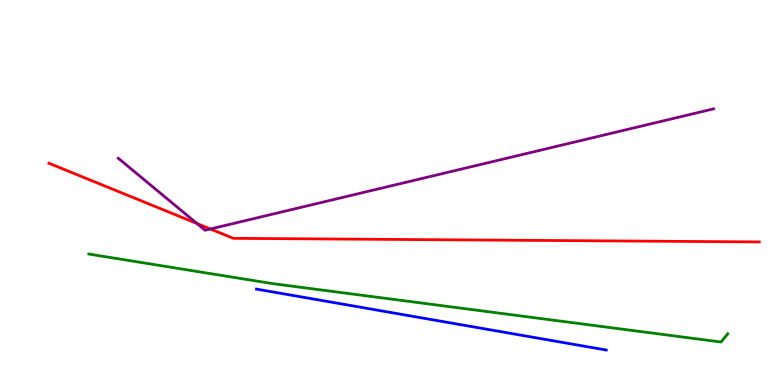[{'lines': ['blue', 'red'], 'intersections': []}, {'lines': ['green', 'red'], 'intersections': []}, {'lines': ['purple', 'red'], 'intersections': [{'x': 2.54, 'y': 4.19}, {'x': 2.72, 'y': 4.05}]}, {'lines': ['blue', 'green'], 'intersections': []}, {'lines': ['blue', 'purple'], 'intersections': []}, {'lines': ['green', 'purple'], 'intersections': []}]